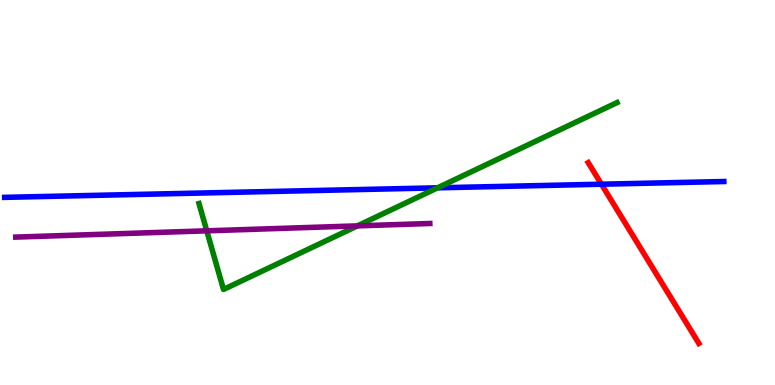[{'lines': ['blue', 'red'], 'intersections': [{'x': 7.76, 'y': 5.22}]}, {'lines': ['green', 'red'], 'intersections': []}, {'lines': ['purple', 'red'], 'intersections': []}, {'lines': ['blue', 'green'], 'intersections': [{'x': 5.65, 'y': 5.12}]}, {'lines': ['blue', 'purple'], 'intersections': []}, {'lines': ['green', 'purple'], 'intersections': [{'x': 2.67, 'y': 4.0}, {'x': 4.61, 'y': 4.13}]}]